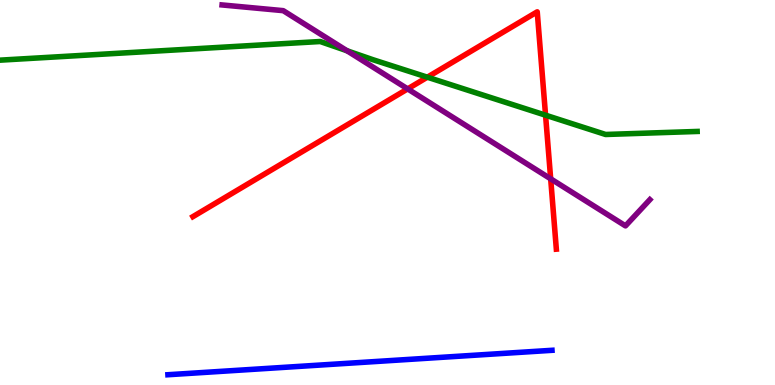[{'lines': ['blue', 'red'], 'intersections': []}, {'lines': ['green', 'red'], 'intersections': [{'x': 5.51, 'y': 8.0}, {'x': 7.04, 'y': 7.01}]}, {'lines': ['purple', 'red'], 'intersections': [{'x': 5.26, 'y': 7.69}, {'x': 7.11, 'y': 5.36}]}, {'lines': ['blue', 'green'], 'intersections': []}, {'lines': ['blue', 'purple'], 'intersections': []}, {'lines': ['green', 'purple'], 'intersections': [{'x': 4.48, 'y': 8.68}]}]